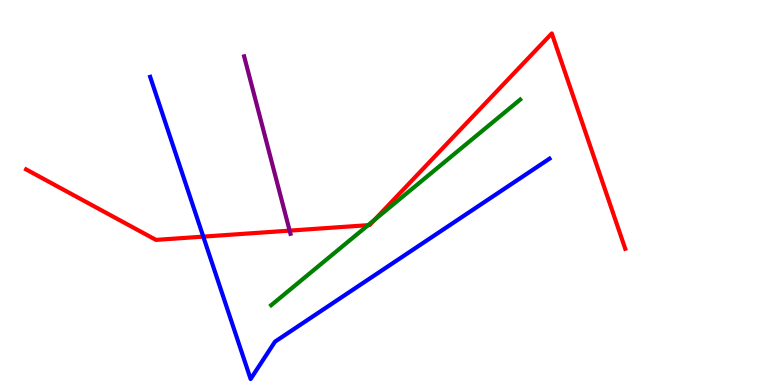[{'lines': ['blue', 'red'], 'intersections': [{'x': 2.62, 'y': 3.85}]}, {'lines': ['green', 'red'], 'intersections': [{'x': 4.75, 'y': 4.15}, {'x': 4.83, 'y': 4.29}]}, {'lines': ['purple', 'red'], 'intersections': [{'x': 3.74, 'y': 4.01}]}, {'lines': ['blue', 'green'], 'intersections': []}, {'lines': ['blue', 'purple'], 'intersections': []}, {'lines': ['green', 'purple'], 'intersections': []}]